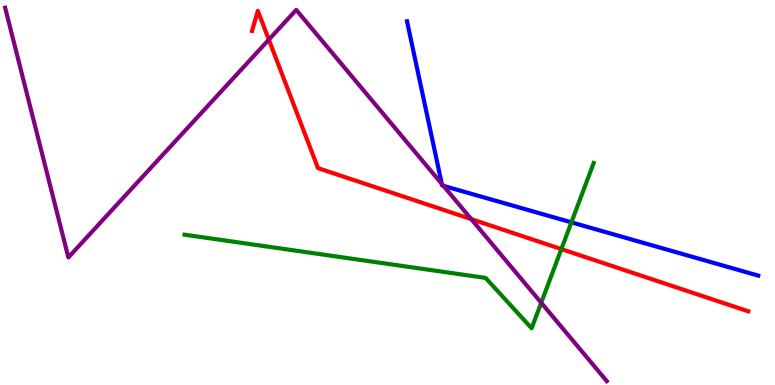[{'lines': ['blue', 'red'], 'intersections': []}, {'lines': ['green', 'red'], 'intersections': [{'x': 7.24, 'y': 3.53}]}, {'lines': ['purple', 'red'], 'intersections': [{'x': 3.47, 'y': 8.97}, {'x': 6.08, 'y': 4.31}]}, {'lines': ['blue', 'green'], 'intersections': [{'x': 7.37, 'y': 4.22}]}, {'lines': ['blue', 'purple'], 'intersections': [{'x': 5.7, 'y': 5.22}, {'x': 5.72, 'y': 5.17}]}, {'lines': ['green', 'purple'], 'intersections': [{'x': 6.98, 'y': 2.14}]}]